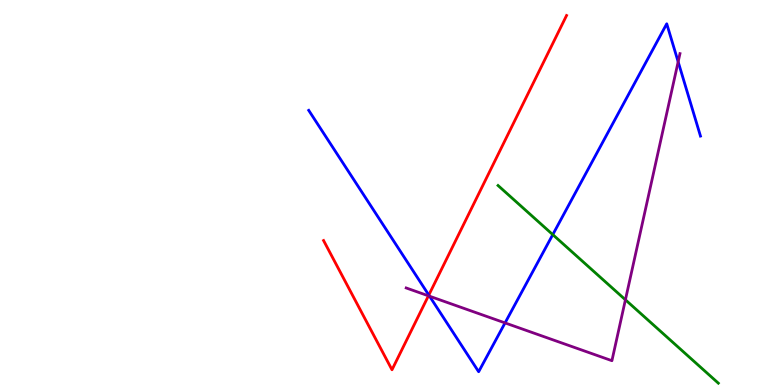[{'lines': ['blue', 'red'], 'intersections': [{'x': 5.53, 'y': 2.34}]}, {'lines': ['green', 'red'], 'intersections': []}, {'lines': ['purple', 'red'], 'intersections': [{'x': 5.53, 'y': 2.32}]}, {'lines': ['blue', 'green'], 'intersections': [{'x': 7.13, 'y': 3.91}]}, {'lines': ['blue', 'purple'], 'intersections': [{'x': 5.54, 'y': 2.31}, {'x': 6.52, 'y': 1.61}, {'x': 8.75, 'y': 8.4}]}, {'lines': ['green', 'purple'], 'intersections': [{'x': 8.07, 'y': 2.21}]}]